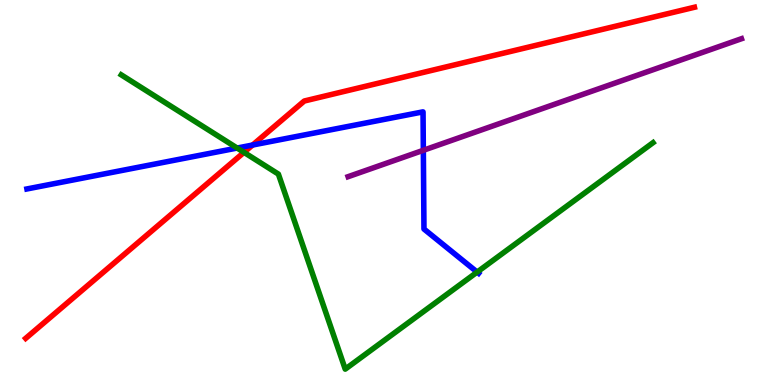[{'lines': ['blue', 'red'], 'intersections': [{'x': 3.26, 'y': 6.23}]}, {'lines': ['green', 'red'], 'intersections': [{'x': 3.15, 'y': 6.04}]}, {'lines': ['purple', 'red'], 'intersections': []}, {'lines': ['blue', 'green'], 'intersections': [{'x': 3.06, 'y': 6.15}, {'x': 6.16, 'y': 2.93}]}, {'lines': ['blue', 'purple'], 'intersections': [{'x': 5.46, 'y': 6.1}]}, {'lines': ['green', 'purple'], 'intersections': []}]